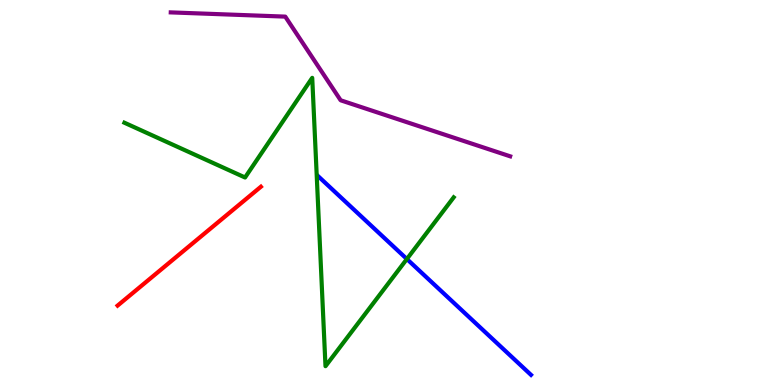[{'lines': ['blue', 'red'], 'intersections': []}, {'lines': ['green', 'red'], 'intersections': []}, {'lines': ['purple', 'red'], 'intersections': []}, {'lines': ['blue', 'green'], 'intersections': [{'x': 5.25, 'y': 3.27}]}, {'lines': ['blue', 'purple'], 'intersections': []}, {'lines': ['green', 'purple'], 'intersections': []}]